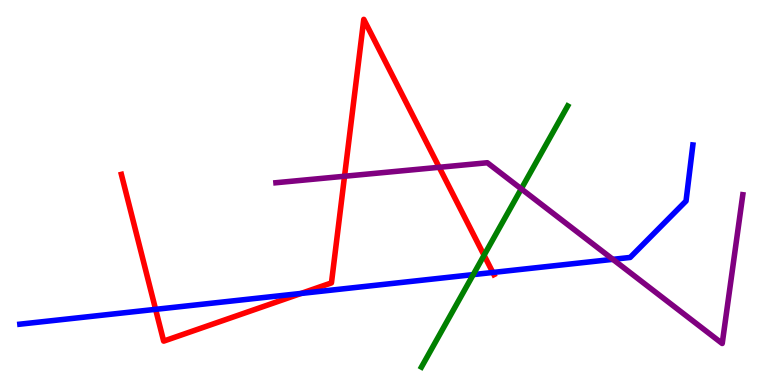[{'lines': ['blue', 'red'], 'intersections': [{'x': 2.01, 'y': 1.97}, {'x': 3.89, 'y': 2.38}, {'x': 6.36, 'y': 2.92}]}, {'lines': ['green', 'red'], 'intersections': [{'x': 6.25, 'y': 3.37}]}, {'lines': ['purple', 'red'], 'intersections': [{'x': 4.45, 'y': 5.42}, {'x': 5.67, 'y': 5.65}]}, {'lines': ['blue', 'green'], 'intersections': [{'x': 6.11, 'y': 2.87}]}, {'lines': ['blue', 'purple'], 'intersections': [{'x': 7.91, 'y': 3.26}]}, {'lines': ['green', 'purple'], 'intersections': [{'x': 6.73, 'y': 5.09}]}]